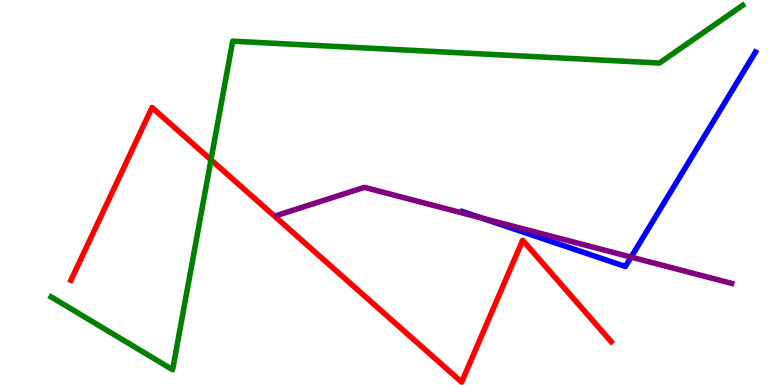[{'lines': ['blue', 'red'], 'intersections': []}, {'lines': ['green', 'red'], 'intersections': [{'x': 2.72, 'y': 5.85}]}, {'lines': ['purple', 'red'], 'intersections': []}, {'lines': ['blue', 'green'], 'intersections': []}, {'lines': ['blue', 'purple'], 'intersections': [{'x': 6.21, 'y': 4.34}, {'x': 8.14, 'y': 3.32}]}, {'lines': ['green', 'purple'], 'intersections': []}]